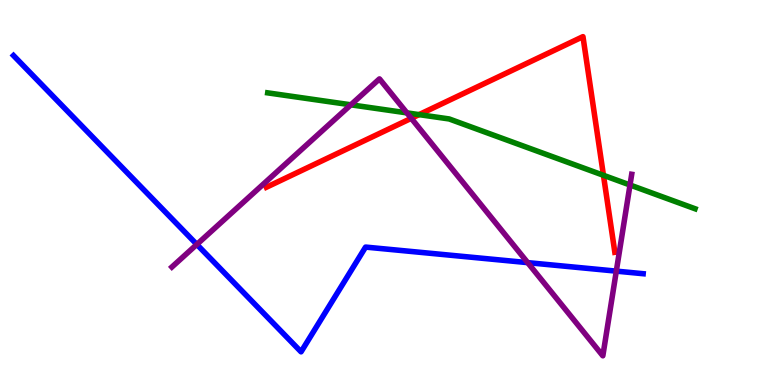[{'lines': ['blue', 'red'], 'intersections': []}, {'lines': ['green', 'red'], 'intersections': [{'x': 5.41, 'y': 7.02}, {'x': 7.79, 'y': 5.45}]}, {'lines': ['purple', 'red'], 'intersections': [{'x': 5.31, 'y': 6.93}]}, {'lines': ['blue', 'green'], 'intersections': []}, {'lines': ['blue', 'purple'], 'intersections': [{'x': 2.54, 'y': 3.65}, {'x': 6.81, 'y': 3.18}, {'x': 7.95, 'y': 2.96}]}, {'lines': ['green', 'purple'], 'intersections': [{'x': 4.53, 'y': 7.28}, {'x': 5.25, 'y': 7.07}, {'x': 8.13, 'y': 5.19}]}]